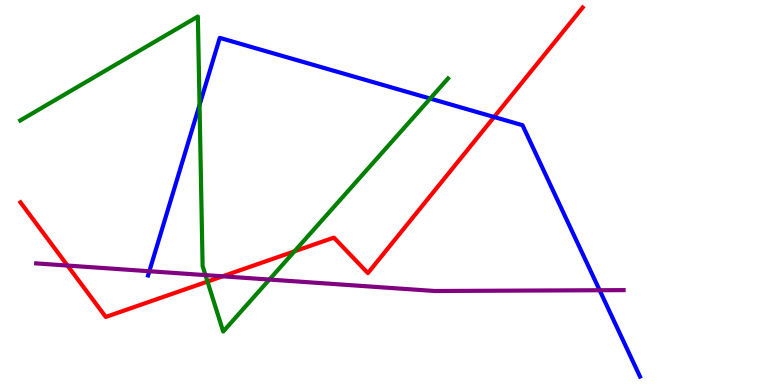[{'lines': ['blue', 'red'], 'intersections': [{'x': 6.38, 'y': 6.96}]}, {'lines': ['green', 'red'], 'intersections': [{'x': 2.68, 'y': 2.69}, {'x': 3.8, 'y': 3.47}]}, {'lines': ['purple', 'red'], 'intersections': [{'x': 0.871, 'y': 3.1}, {'x': 2.87, 'y': 2.82}]}, {'lines': ['blue', 'green'], 'intersections': [{'x': 2.57, 'y': 7.27}, {'x': 5.55, 'y': 7.44}]}, {'lines': ['blue', 'purple'], 'intersections': [{'x': 1.93, 'y': 2.96}, {'x': 7.74, 'y': 2.46}]}, {'lines': ['green', 'purple'], 'intersections': [{'x': 2.65, 'y': 2.85}, {'x': 3.48, 'y': 2.74}]}]